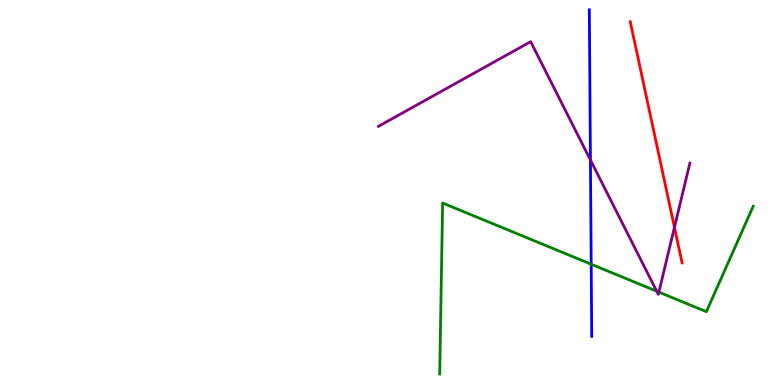[{'lines': ['blue', 'red'], 'intersections': []}, {'lines': ['green', 'red'], 'intersections': []}, {'lines': ['purple', 'red'], 'intersections': [{'x': 8.7, 'y': 4.1}]}, {'lines': ['blue', 'green'], 'intersections': [{'x': 7.63, 'y': 3.14}]}, {'lines': ['blue', 'purple'], 'intersections': [{'x': 7.62, 'y': 5.84}]}, {'lines': ['green', 'purple'], 'intersections': [{'x': 8.47, 'y': 2.44}, {'x': 8.5, 'y': 2.41}]}]